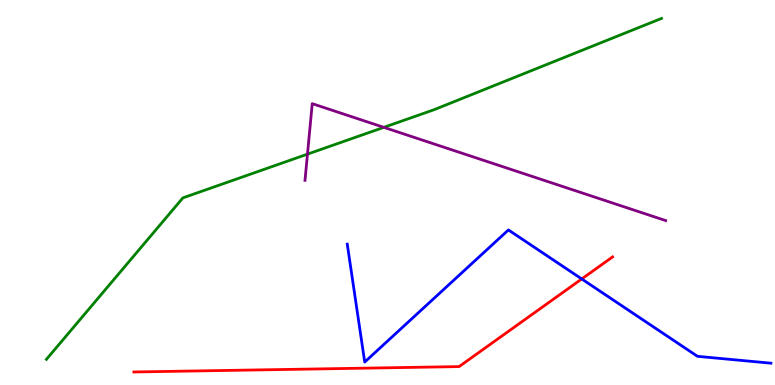[{'lines': ['blue', 'red'], 'intersections': [{'x': 7.51, 'y': 2.75}]}, {'lines': ['green', 'red'], 'intersections': []}, {'lines': ['purple', 'red'], 'intersections': []}, {'lines': ['blue', 'green'], 'intersections': []}, {'lines': ['blue', 'purple'], 'intersections': []}, {'lines': ['green', 'purple'], 'intersections': [{'x': 3.97, 'y': 6.0}, {'x': 4.95, 'y': 6.69}]}]